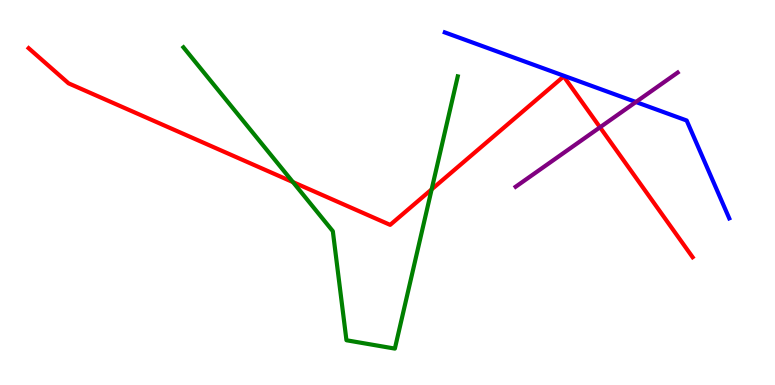[{'lines': ['blue', 'red'], 'intersections': []}, {'lines': ['green', 'red'], 'intersections': [{'x': 3.78, 'y': 5.27}, {'x': 5.57, 'y': 5.08}]}, {'lines': ['purple', 'red'], 'intersections': [{'x': 7.74, 'y': 6.69}]}, {'lines': ['blue', 'green'], 'intersections': []}, {'lines': ['blue', 'purple'], 'intersections': [{'x': 8.21, 'y': 7.35}]}, {'lines': ['green', 'purple'], 'intersections': []}]